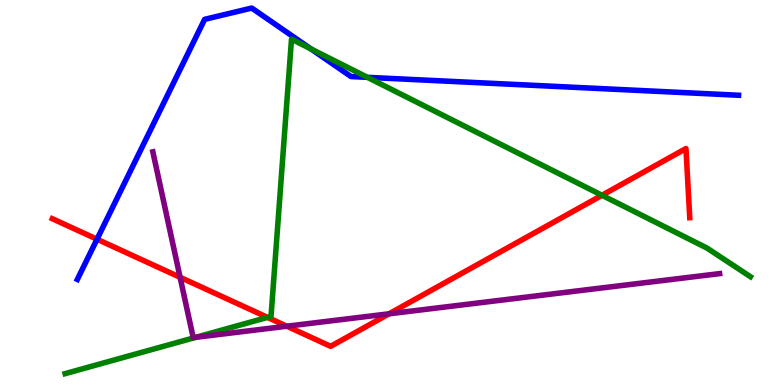[{'lines': ['blue', 'red'], 'intersections': [{'x': 1.25, 'y': 3.79}]}, {'lines': ['green', 'red'], 'intersections': [{'x': 3.45, 'y': 1.76}, {'x': 7.77, 'y': 4.93}]}, {'lines': ['purple', 'red'], 'intersections': [{'x': 2.32, 'y': 2.8}, {'x': 3.7, 'y': 1.53}, {'x': 5.02, 'y': 1.85}]}, {'lines': ['blue', 'green'], 'intersections': [{'x': 4.01, 'y': 8.73}, {'x': 4.74, 'y': 7.99}]}, {'lines': ['blue', 'purple'], 'intersections': []}, {'lines': ['green', 'purple'], 'intersections': [{'x': 2.53, 'y': 1.24}]}]